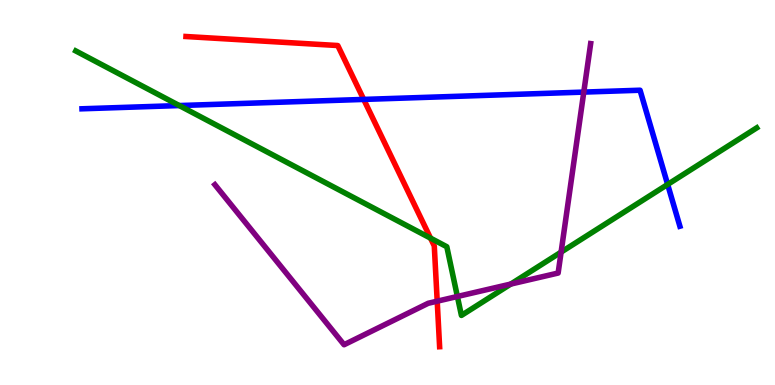[{'lines': ['blue', 'red'], 'intersections': [{'x': 4.69, 'y': 7.42}]}, {'lines': ['green', 'red'], 'intersections': [{'x': 5.56, 'y': 3.81}]}, {'lines': ['purple', 'red'], 'intersections': [{'x': 5.64, 'y': 2.18}]}, {'lines': ['blue', 'green'], 'intersections': [{'x': 2.31, 'y': 7.26}, {'x': 8.61, 'y': 5.21}]}, {'lines': ['blue', 'purple'], 'intersections': [{'x': 7.53, 'y': 7.61}]}, {'lines': ['green', 'purple'], 'intersections': [{'x': 5.9, 'y': 2.3}, {'x': 6.59, 'y': 2.62}, {'x': 7.24, 'y': 3.45}]}]